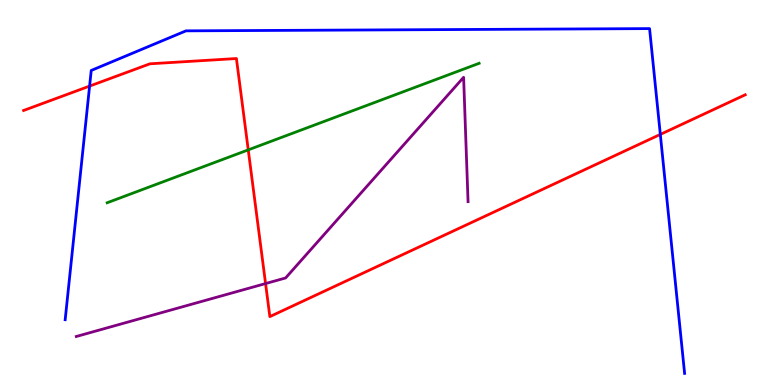[{'lines': ['blue', 'red'], 'intersections': [{'x': 1.16, 'y': 7.76}, {'x': 8.52, 'y': 6.51}]}, {'lines': ['green', 'red'], 'intersections': [{'x': 3.2, 'y': 6.11}]}, {'lines': ['purple', 'red'], 'intersections': [{'x': 3.43, 'y': 2.63}]}, {'lines': ['blue', 'green'], 'intersections': []}, {'lines': ['blue', 'purple'], 'intersections': []}, {'lines': ['green', 'purple'], 'intersections': []}]